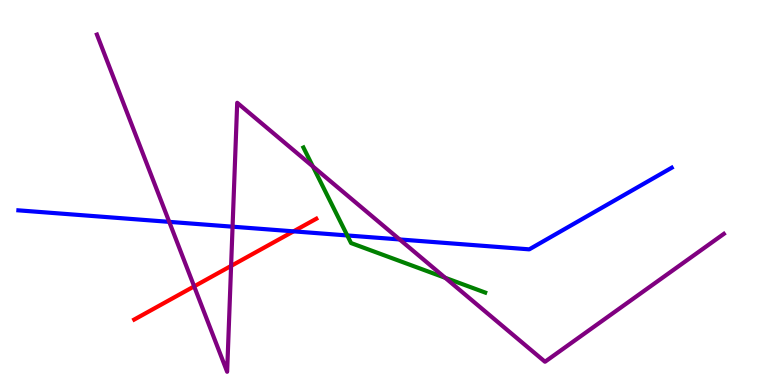[{'lines': ['blue', 'red'], 'intersections': [{'x': 3.79, 'y': 3.99}]}, {'lines': ['green', 'red'], 'intersections': []}, {'lines': ['purple', 'red'], 'intersections': [{'x': 2.51, 'y': 2.56}, {'x': 2.98, 'y': 3.09}]}, {'lines': ['blue', 'green'], 'intersections': [{'x': 4.48, 'y': 3.88}]}, {'lines': ['blue', 'purple'], 'intersections': [{'x': 2.18, 'y': 4.24}, {'x': 3.0, 'y': 4.11}, {'x': 5.16, 'y': 3.78}]}, {'lines': ['green', 'purple'], 'intersections': [{'x': 4.04, 'y': 5.68}, {'x': 5.74, 'y': 2.78}]}]